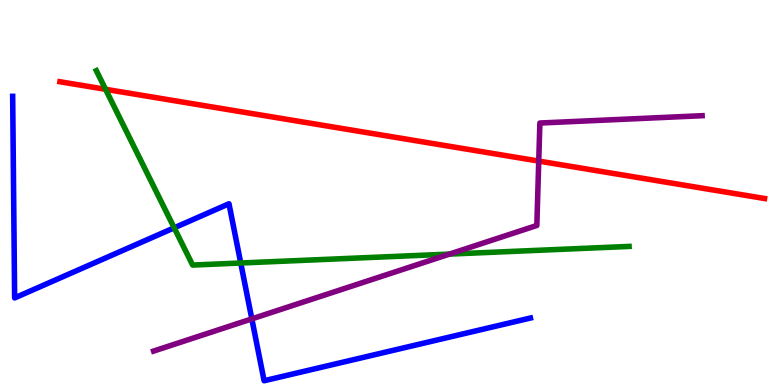[{'lines': ['blue', 'red'], 'intersections': []}, {'lines': ['green', 'red'], 'intersections': [{'x': 1.36, 'y': 7.68}]}, {'lines': ['purple', 'red'], 'intersections': [{'x': 6.95, 'y': 5.82}]}, {'lines': ['blue', 'green'], 'intersections': [{'x': 2.25, 'y': 4.08}, {'x': 3.11, 'y': 3.17}]}, {'lines': ['blue', 'purple'], 'intersections': [{'x': 3.25, 'y': 1.72}]}, {'lines': ['green', 'purple'], 'intersections': [{'x': 5.8, 'y': 3.4}]}]